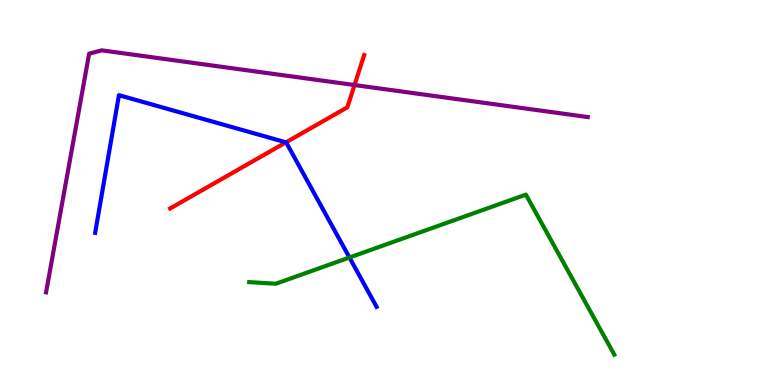[{'lines': ['blue', 'red'], 'intersections': [{'x': 3.69, 'y': 6.3}]}, {'lines': ['green', 'red'], 'intersections': []}, {'lines': ['purple', 'red'], 'intersections': [{'x': 4.57, 'y': 7.79}]}, {'lines': ['blue', 'green'], 'intersections': [{'x': 4.51, 'y': 3.31}]}, {'lines': ['blue', 'purple'], 'intersections': []}, {'lines': ['green', 'purple'], 'intersections': []}]